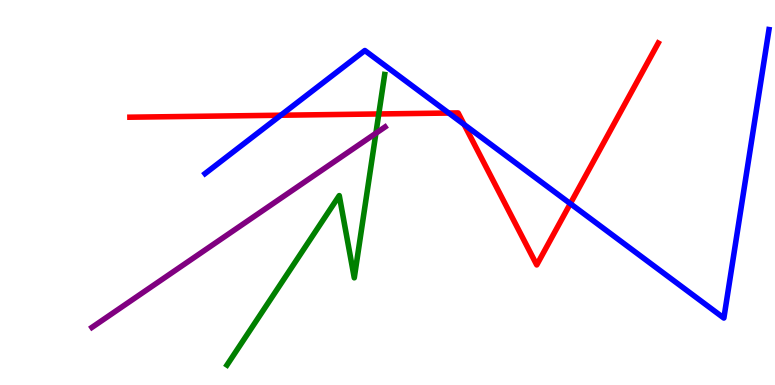[{'lines': ['blue', 'red'], 'intersections': [{'x': 3.62, 'y': 7.01}, {'x': 5.79, 'y': 7.06}, {'x': 5.99, 'y': 6.77}, {'x': 7.36, 'y': 4.71}]}, {'lines': ['green', 'red'], 'intersections': [{'x': 4.89, 'y': 7.04}]}, {'lines': ['purple', 'red'], 'intersections': []}, {'lines': ['blue', 'green'], 'intersections': []}, {'lines': ['blue', 'purple'], 'intersections': []}, {'lines': ['green', 'purple'], 'intersections': [{'x': 4.85, 'y': 6.54}]}]